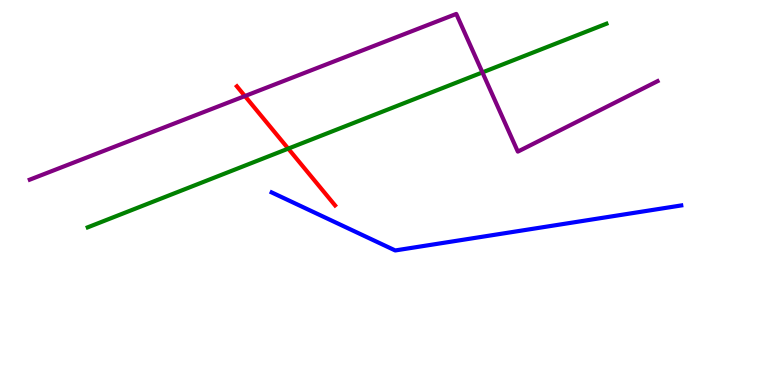[{'lines': ['blue', 'red'], 'intersections': []}, {'lines': ['green', 'red'], 'intersections': [{'x': 3.72, 'y': 6.14}]}, {'lines': ['purple', 'red'], 'intersections': [{'x': 3.16, 'y': 7.5}]}, {'lines': ['blue', 'green'], 'intersections': []}, {'lines': ['blue', 'purple'], 'intersections': []}, {'lines': ['green', 'purple'], 'intersections': [{'x': 6.22, 'y': 8.12}]}]